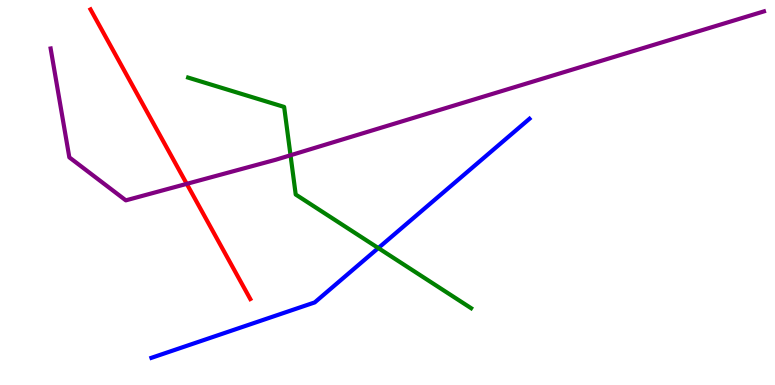[{'lines': ['blue', 'red'], 'intersections': []}, {'lines': ['green', 'red'], 'intersections': []}, {'lines': ['purple', 'red'], 'intersections': [{'x': 2.41, 'y': 5.22}]}, {'lines': ['blue', 'green'], 'intersections': [{'x': 4.88, 'y': 3.56}]}, {'lines': ['blue', 'purple'], 'intersections': []}, {'lines': ['green', 'purple'], 'intersections': [{'x': 3.75, 'y': 5.97}]}]